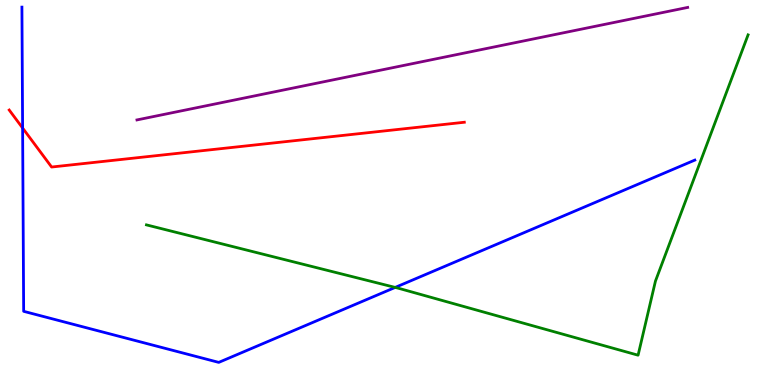[{'lines': ['blue', 'red'], 'intersections': [{'x': 0.292, 'y': 6.67}]}, {'lines': ['green', 'red'], 'intersections': []}, {'lines': ['purple', 'red'], 'intersections': []}, {'lines': ['blue', 'green'], 'intersections': [{'x': 5.1, 'y': 2.53}]}, {'lines': ['blue', 'purple'], 'intersections': []}, {'lines': ['green', 'purple'], 'intersections': []}]